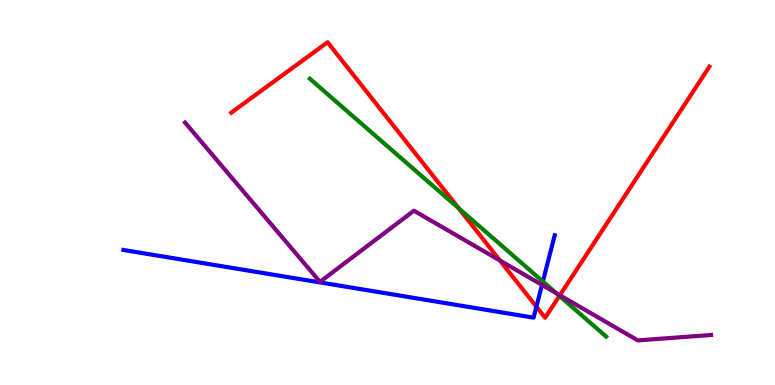[{'lines': ['blue', 'red'], 'intersections': [{'x': 6.92, 'y': 2.03}]}, {'lines': ['green', 'red'], 'intersections': [{'x': 5.92, 'y': 4.59}, {'x': 7.22, 'y': 2.31}]}, {'lines': ['purple', 'red'], 'intersections': [{'x': 6.45, 'y': 3.23}, {'x': 7.22, 'y': 2.33}]}, {'lines': ['blue', 'green'], 'intersections': [{'x': 7.0, 'y': 2.69}]}, {'lines': ['blue', 'purple'], 'intersections': [{'x': 6.99, 'y': 2.6}]}, {'lines': ['green', 'purple'], 'intersections': [{'x': 7.18, 'y': 2.39}]}]